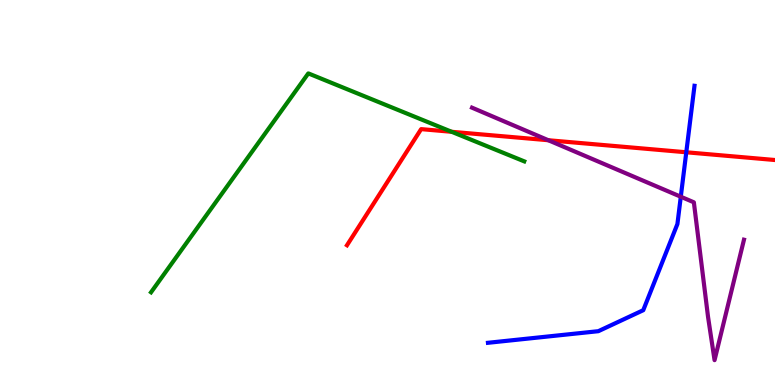[{'lines': ['blue', 'red'], 'intersections': [{'x': 8.86, 'y': 6.04}]}, {'lines': ['green', 'red'], 'intersections': [{'x': 5.83, 'y': 6.58}]}, {'lines': ['purple', 'red'], 'intersections': [{'x': 7.08, 'y': 6.36}]}, {'lines': ['blue', 'green'], 'intersections': []}, {'lines': ['blue', 'purple'], 'intersections': [{'x': 8.78, 'y': 4.89}]}, {'lines': ['green', 'purple'], 'intersections': []}]